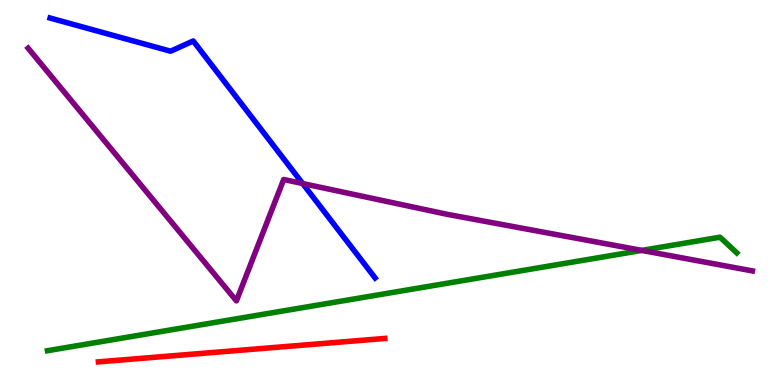[{'lines': ['blue', 'red'], 'intersections': []}, {'lines': ['green', 'red'], 'intersections': []}, {'lines': ['purple', 'red'], 'intersections': []}, {'lines': ['blue', 'green'], 'intersections': []}, {'lines': ['blue', 'purple'], 'intersections': [{'x': 3.91, 'y': 5.23}]}, {'lines': ['green', 'purple'], 'intersections': [{'x': 8.28, 'y': 3.5}]}]